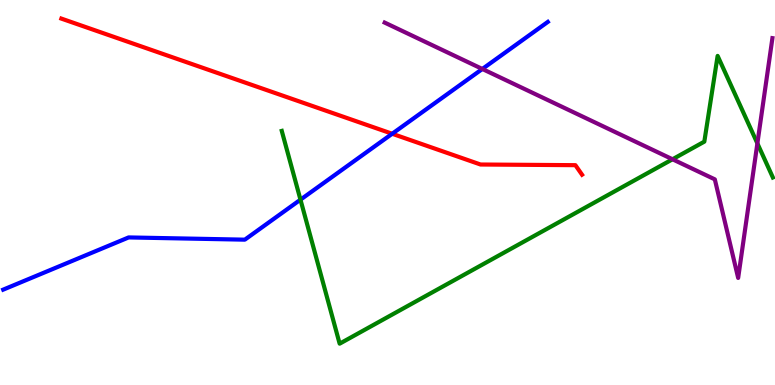[{'lines': ['blue', 'red'], 'intersections': [{'x': 5.06, 'y': 6.53}]}, {'lines': ['green', 'red'], 'intersections': []}, {'lines': ['purple', 'red'], 'intersections': []}, {'lines': ['blue', 'green'], 'intersections': [{'x': 3.88, 'y': 4.81}]}, {'lines': ['blue', 'purple'], 'intersections': [{'x': 6.22, 'y': 8.21}]}, {'lines': ['green', 'purple'], 'intersections': [{'x': 8.68, 'y': 5.86}, {'x': 9.77, 'y': 6.28}]}]